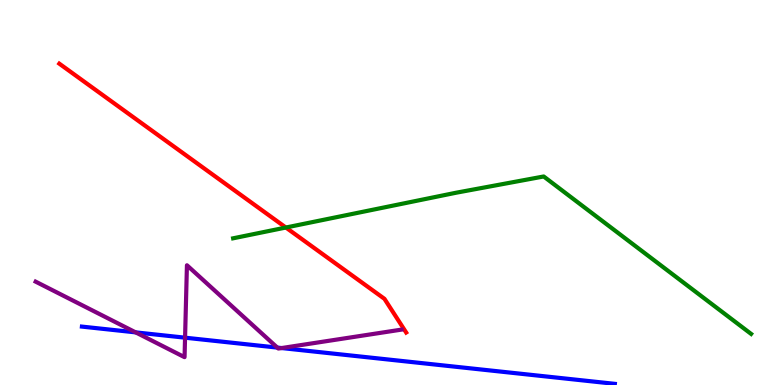[{'lines': ['blue', 'red'], 'intersections': []}, {'lines': ['green', 'red'], 'intersections': [{'x': 3.69, 'y': 4.09}]}, {'lines': ['purple', 'red'], 'intersections': []}, {'lines': ['blue', 'green'], 'intersections': []}, {'lines': ['blue', 'purple'], 'intersections': [{'x': 1.75, 'y': 1.37}, {'x': 2.39, 'y': 1.23}, {'x': 3.58, 'y': 0.972}, {'x': 3.63, 'y': 0.96}]}, {'lines': ['green', 'purple'], 'intersections': []}]